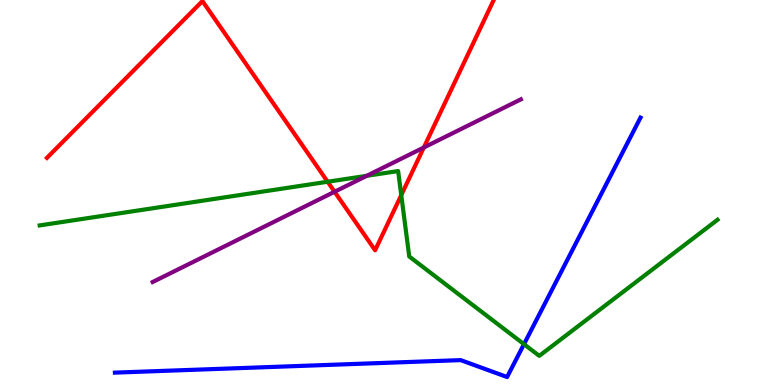[{'lines': ['blue', 'red'], 'intersections': []}, {'lines': ['green', 'red'], 'intersections': [{'x': 4.23, 'y': 5.28}, {'x': 5.18, 'y': 4.93}]}, {'lines': ['purple', 'red'], 'intersections': [{'x': 4.32, 'y': 5.02}, {'x': 5.47, 'y': 6.17}]}, {'lines': ['blue', 'green'], 'intersections': [{'x': 6.76, 'y': 1.06}]}, {'lines': ['blue', 'purple'], 'intersections': []}, {'lines': ['green', 'purple'], 'intersections': [{'x': 4.73, 'y': 5.43}]}]